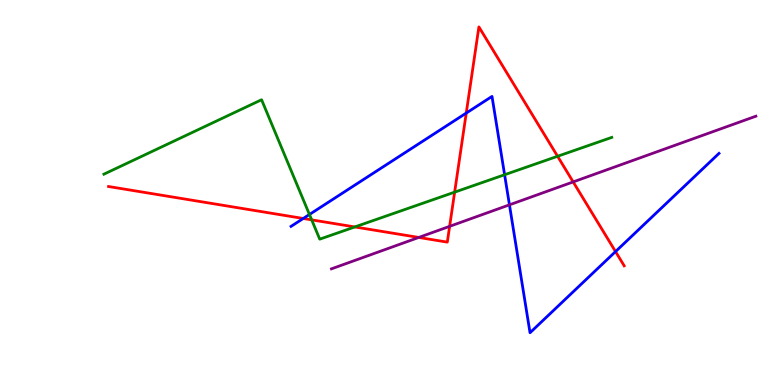[{'lines': ['blue', 'red'], 'intersections': [{'x': 3.91, 'y': 4.33}, {'x': 6.02, 'y': 7.06}, {'x': 7.94, 'y': 3.47}]}, {'lines': ['green', 'red'], 'intersections': [{'x': 4.02, 'y': 4.29}, {'x': 4.58, 'y': 4.11}, {'x': 5.87, 'y': 5.01}, {'x': 7.19, 'y': 5.94}]}, {'lines': ['purple', 'red'], 'intersections': [{'x': 5.4, 'y': 3.83}, {'x': 5.8, 'y': 4.12}, {'x': 7.4, 'y': 5.27}]}, {'lines': ['blue', 'green'], 'intersections': [{'x': 3.99, 'y': 4.43}, {'x': 6.51, 'y': 5.46}]}, {'lines': ['blue', 'purple'], 'intersections': [{'x': 6.57, 'y': 4.68}]}, {'lines': ['green', 'purple'], 'intersections': []}]